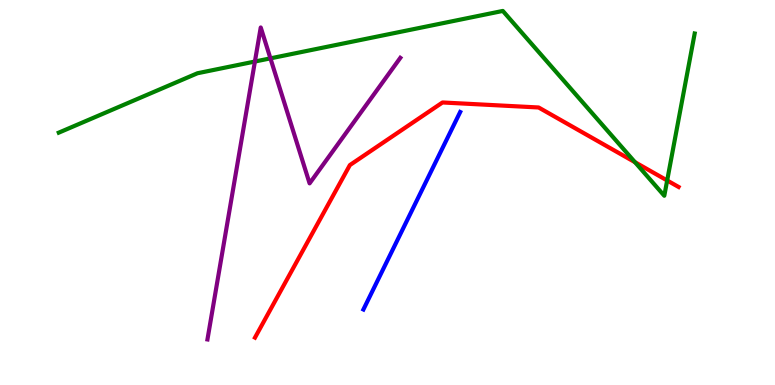[{'lines': ['blue', 'red'], 'intersections': []}, {'lines': ['green', 'red'], 'intersections': [{'x': 8.19, 'y': 5.79}, {'x': 8.61, 'y': 5.31}]}, {'lines': ['purple', 'red'], 'intersections': []}, {'lines': ['blue', 'green'], 'intersections': []}, {'lines': ['blue', 'purple'], 'intersections': []}, {'lines': ['green', 'purple'], 'intersections': [{'x': 3.29, 'y': 8.4}, {'x': 3.49, 'y': 8.48}]}]